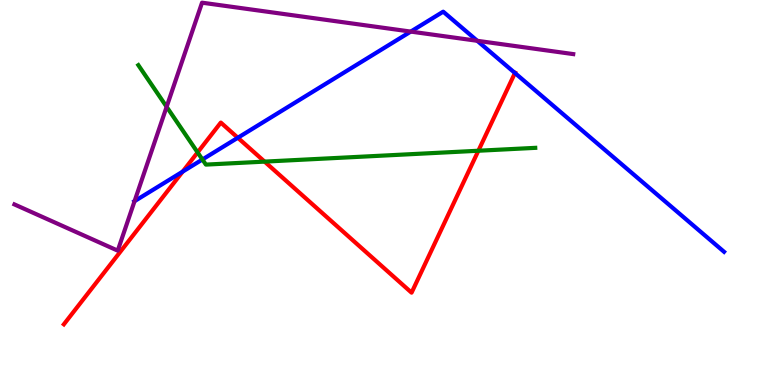[{'lines': ['blue', 'red'], 'intersections': [{'x': 2.36, 'y': 5.54}, {'x': 3.07, 'y': 6.42}, {'x': 6.64, 'y': 8.1}]}, {'lines': ['green', 'red'], 'intersections': [{'x': 2.55, 'y': 6.04}, {'x': 3.41, 'y': 5.8}, {'x': 6.17, 'y': 6.08}]}, {'lines': ['purple', 'red'], 'intersections': []}, {'lines': ['blue', 'green'], 'intersections': [{'x': 2.61, 'y': 5.86}]}, {'lines': ['blue', 'purple'], 'intersections': [{'x': 1.74, 'y': 4.78}, {'x': 5.3, 'y': 9.18}, {'x': 6.16, 'y': 8.94}]}, {'lines': ['green', 'purple'], 'intersections': [{'x': 2.15, 'y': 7.23}]}]